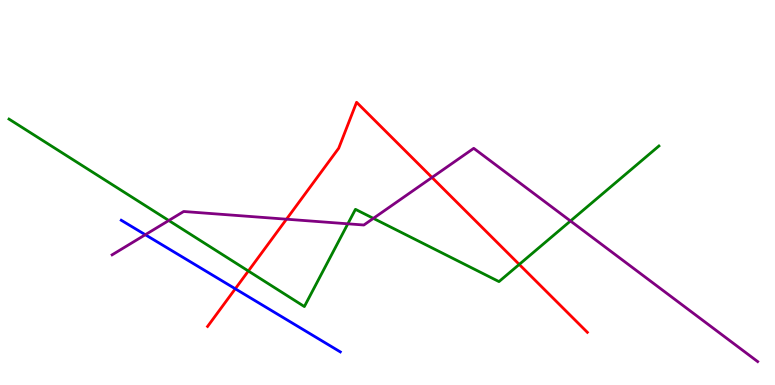[{'lines': ['blue', 'red'], 'intersections': [{'x': 3.04, 'y': 2.5}]}, {'lines': ['green', 'red'], 'intersections': [{'x': 3.2, 'y': 2.96}, {'x': 6.7, 'y': 3.13}]}, {'lines': ['purple', 'red'], 'intersections': [{'x': 3.7, 'y': 4.31}, {'x': 5.57, 'y': 5.39}]}, {'lines': ['blue', 'green'], 'intersections': []}, {'lines': ['blue', 'purple'], 'intersections': [{'x': 1.88, 'y': 3.9}]}, {'lines': ['green', 'purple'], 'intersections': [{'x': 2.18, 'y': 4.27}, {'x': 4.49, 'y': 4.19}, {'x': 4.82, 'y': 4.33}, {'x': 7.36, 'y': 4.26}]}]